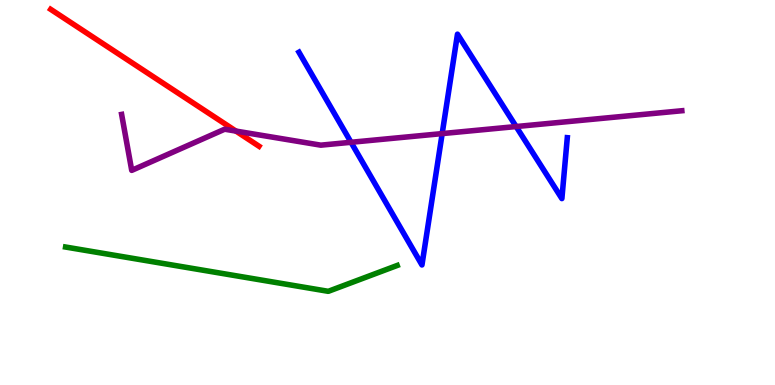[{'lines': ['blue', 'red'], 'intersections': []}, {'lines': ['green', 'red'], 'intersections': []}, {'lines': ['purple', 'red'], 'intersections': [{'x': 3.04, 'y': 6.6}]}, {'lines': ['blue', 'green'], 'intersections': []}, {'lines': ['blue', 'purple'], 'intersections': [{'x': 4.53, 'y': 6.3}, {'x': 5.71, 'y': 6.53}, {'x': 6.66, 'y': 6.71}]}, {'lines': ['green', 'purple'], 'intersections': []}]